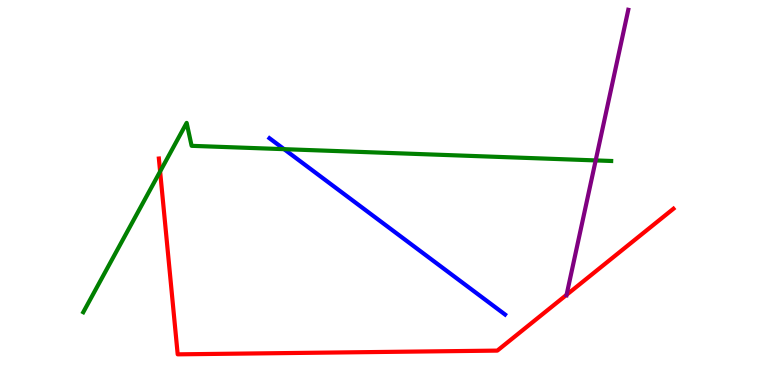[{'lines': ['blue', 'red'], 'intersections': []}, {'lines': ['green', 'red'], 'intersections': [{'x': 2.07, 'y': 5.55}]}, {'lines': ['purple', 'red'], 'intersections': [{'x': 7.31, 'y': 2.34}]}, {'lines': ['blue', 'green'], 'intersections': [{'x': 3.67, 'y': 6.13}]}, {'lines': ['blue', 'purple'], 'intersections': []}, {'lines': ['green', 'purple'], 'intersections': [{'x': 7.69, 'y': 5.83}]}]